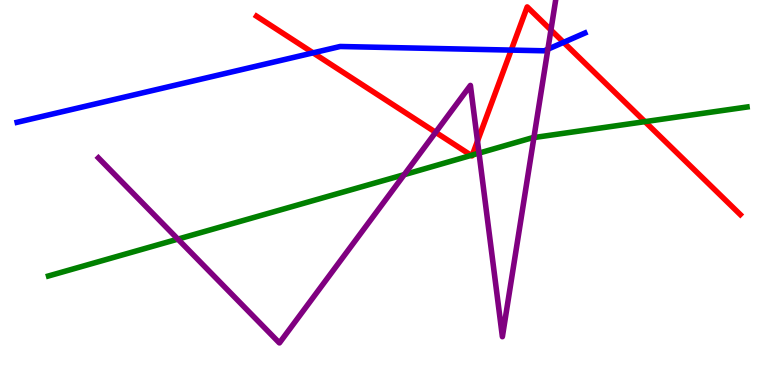[{'lines': ['blue', 'red'], 'intersections': [{'x': 4.04, 'y': 8.63}, {'x': 6.6, 'y': 8.7}, {'x': 7.27, 'y': 8.9}]}, {'lines': ['green', 'red'], 'intersections': [{'x': 6.08, 'y': 5.96}, {'x': 6.09, 'y': 5.97}, {'x': 8.32, 'y': 6.84}]}, {'lines': ['purple', 'red'], 'intersections': [{'x': 5.62, 'y': 6.56}, {'x': 6.16, 'y': 6.33}, {'x': 7.11, 'y': 9.22}]}, {'lines': ['blue', 'green'], 'intersections': []}, {'lines': ['blue', 'purple'], 'intersections': [{'x': 7.07, 'y': 8.72}]}, {'lines': ['green', 'purple'], 'intersections': [{'x': 2.3, 'y': 3.79}, {'x': 5.22, 'y': 5.46}, {'x': 6.18, 'y': 6.02}, {'x': 6.89, 'y': 6.43}]}]